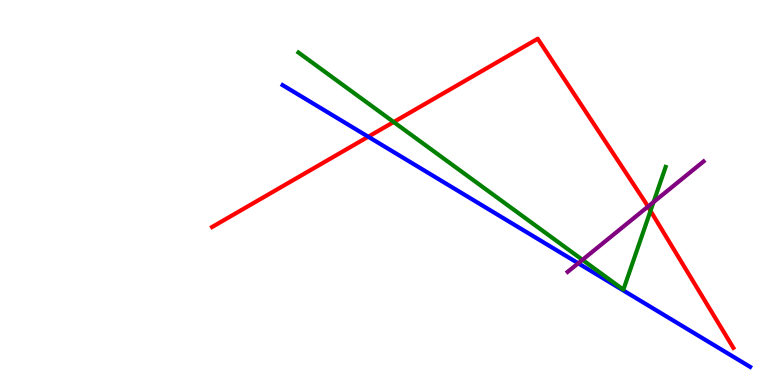[{'lines': ['blue', 'red'], 'intersections': [{'x': 4.75, 'y': 6.45}]}, {'lines': ['green', 'red'], 'intersections': [{'x': 5.08, 'y': 6.83}, {'x': 8.39, 'y': 4.52}]}, {'lines': ['purple', 'red'], 'intersections': [{'x': 8.36, 'y': 4.63}]}, {'lines': ['blue', 'green'], 'intersections': []}, {'lines': ['blue', 'purple'], 'intersections': [{'x': 7.46, 'y': 3.16}]}, {'lines': ['green', 'purple'], 'intersections': [{'x': 7.52, 'y': 3.25}, {'x': 8.43, 'y': 4.75}]}]